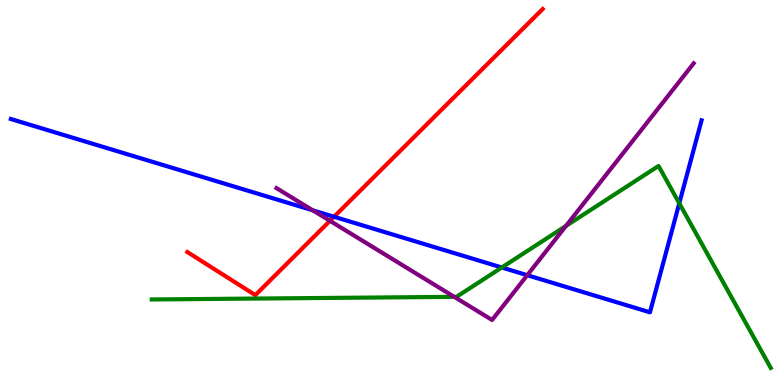[{'lines': ['blue', 'red'], 'intersections': [{'x': 4.31, 'y': 4.37}]}, {'lines': ['green', 'red'], 'intersections': []}, {'lines': ['purple', 'red'], 'intersections': [{'x': 4.26, 'y': 4.26}]}, {'lines': ['blue', 'green'], 'intersections': [{'x': 6.47, 'y': 3.05}, {'x': 8.76, 'y': 4.72}]}, {'lines': ['blue', 'purple'], 'intersections': [{'x': 4.04, 'y': 4.54}, {'x': 6.8, 'y': 2.85}]}, {'lines': ['green', 'purple'], 'intersections': [{'x': 5.86, 'y': 2.29}, {'x': 7.3, 'y': 4.13}]}]